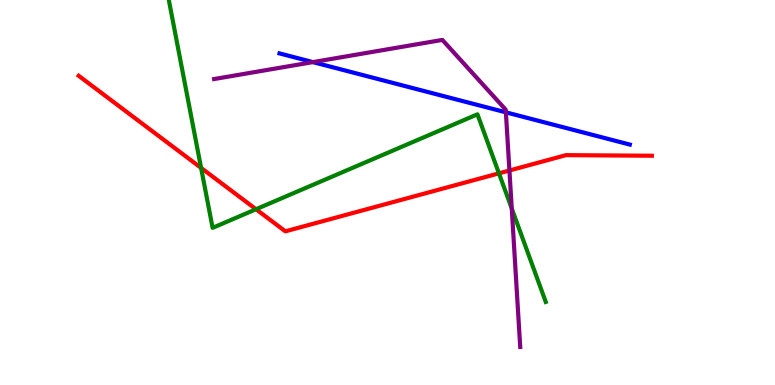[{'lines': ['blue', 'red'], 'intersections': []}, {'lines': ['green', 'red'], 'intersections': [{'x': 2.59, 'y': 5.64}, {'x': 3.3, 'y': 4.57}, {'x': 6.44, 'y': 5.5}]}, {'lines': ['purple', 'red'], 'intersections': [{'x': 6.57, 'y': 5.57}]}, {'lines': ['blue', 'green'], 'intersections': []}, {'lines': ['blue', 'purple'], 'intersections': [{'x': 4.04, 'y': 8.39}, {'x': 6.53, 'y': 7.08}]}, {'lines': ['green', 'purple'], 'intersections': [{'x': 6.6, 'y': 4.58}]}]